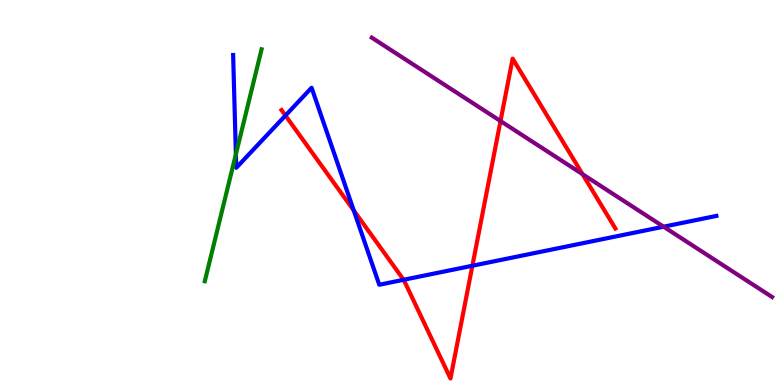[{'lines': ['blue', 'red'], 'intersections': [{'x': 3.68, 'y': 7.0}, {'x': 4.56, 'y': 4.53}, {'x': 5.21, 'y': 2.73}, {'x': 6.1, 'y': 3.1}]}, {'lines': ['green', 'red'], 'intersections': []}, {'lines': ['purple', 'red'], 'intersections': [{'x': 6.46, 'y': 6.86}, {'x': 7.52, 'y': 5.48}]}, {'lines': ['blue', 'green'], 'intersections': [{'x': 3.04, 'y': 5.99}]}, {'lines': ['blue', 'purple'], 'intersections': [{'x': 8.56, 'y': 4.11}]}, {'lines': ['green', 'purple'], 'intersections': []}]